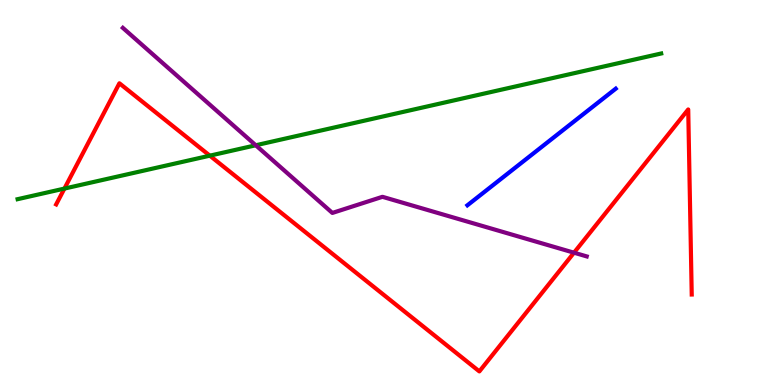[{'lines': ['blue', 'red'], 'intersections': []}, {'lines': ['green', 'red'], 'intersections': [{'x': 0.831, 'y': 5.1}, {'x': 2.71, 'y': 5.96}]}, {'lines': ['purple', 'red'], 'intersections': [{'x': 7.41, 'y': 3.44}]}, {'lines': ['blue', 'green'], 'intersections': []}, {'lines': ['blue', 'purple'], 'intersections': []}, {'lines': ['green', 'purple'], 'intersections': [{'x': 3.3, 'y': 6.23}]}]